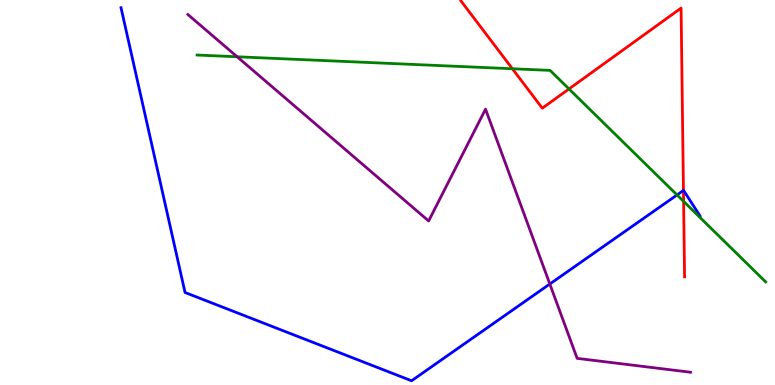[{'lines': ['blue', 'red'], 'intersections': [{'x': 8.82, 'y': 5.05}]}, {'lines': ['green', 'red'], 'intersections': [{'x': 6.61, 'y': 8.21}, {'x': 7.34, 'y': 7.69}, {'x': 8.82, 'y': 4.77}]}, {'lines': ['purple', 'red'], 'intersections': []}, {'lines': ['blue', 'green'], 'intersections': [{'x': 8.74, 'y': 4.94}]}, {'lines': ['blue', 'purple'], 'intersections': [{'x': 7.09, 'y': 2.62}]}, {'lines': ['green', 'purple'], 'intersections': [{'x': 3.06, 'y': 8.53}]}]